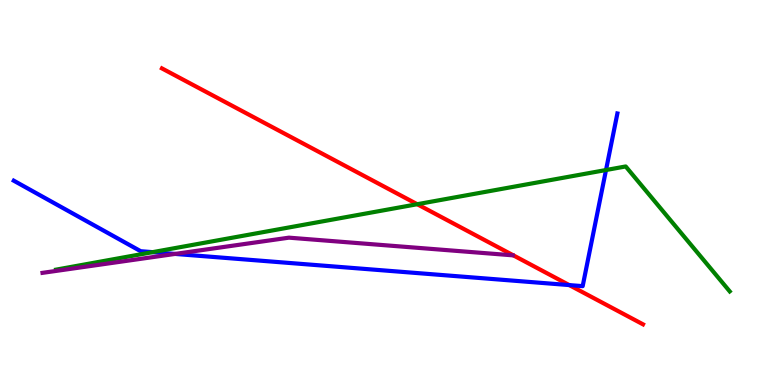[{'lines': ['blue', 'red'], 'intersections': [{'x': 7.35, 'y': 2.6}]}, {'lines': ['green', 'red'], 'intersections': [{'x': 5.38, 'y': 4.7}]}, {'lines': ['purple', 'red'], 'intersections': []}, {'lines': ['blue', 'green'], 'intersections': [{'x': 1.97, 'y': 3.45}, {'x': 7.82, 'y': 5.58}]}, {'lines': ['blue', 'purple'], 'intersections': [{'x': 2.26, 'y': 3.4}]}, {'lines': ['green', 'purple'], 'intersections': []}]